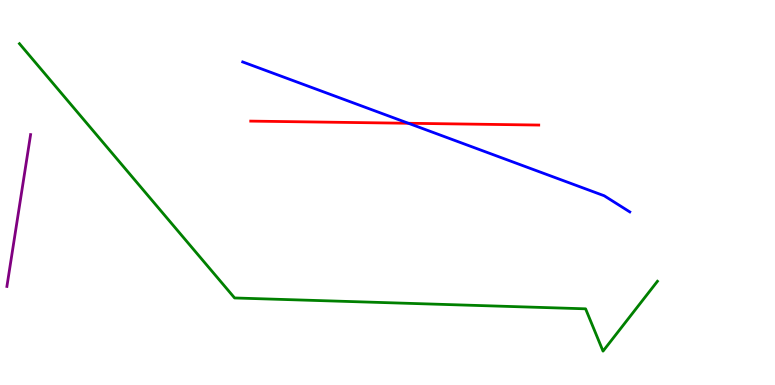[{'lines': ['blue', 'red'], 'intersections': [{'x': 5.27, 'y': 6.8}]}, {'lines': ['green', 'red'], 'intersections': []}, {'lines': ['purple', 'red'], 'intersections': []}, {'lines': ['blue', 'green'], 'intersections': []}, {'lines': ['blue', 'purple'], 'intersections': []}, {'lines': ['green', 'purple'], 'intersections': []}]